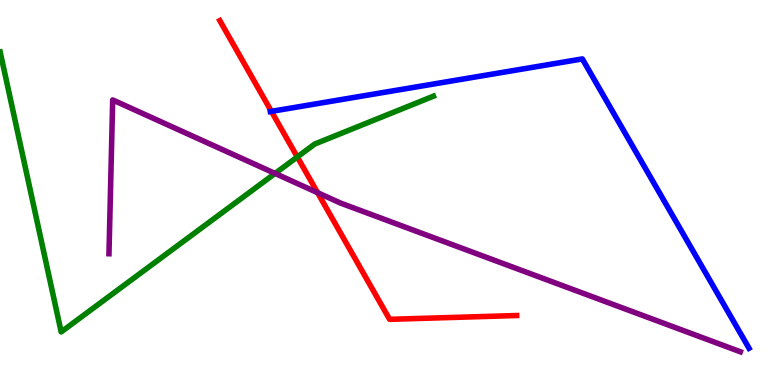[{'lines': ['blue', 'red'], 'intersections': [{'x': 3.5, 'y': 7.11}]}, {'lines': ['green', 'red'], 'intersections': [{'x': 3.84, 'y': 5.92}]}, {'lines': ['purple', 'red'], 'intersections': [{'x': 4.1, 'y': 4.99}]}, {'lines': ['blue', 'green'], 'intersections': []}, {'lines': ['blue', 'purple'], 'intersections': []}, {'lines': ['green', 'purple'], 'intersections': [{'x': 3.55, 'y': 5.5}]}]